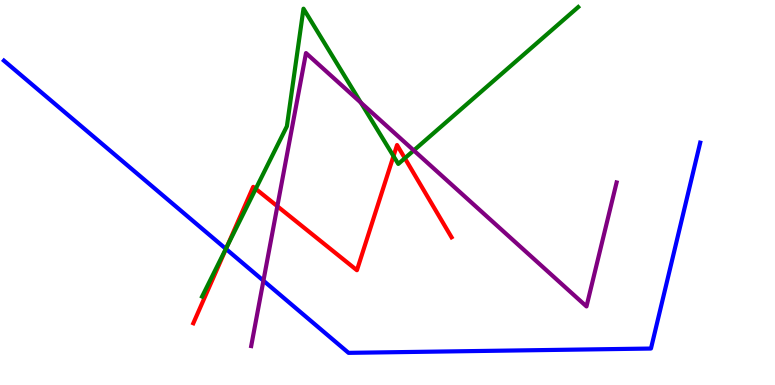[{'lines': ['blue', 'red'], 'intersections': [{'x': 2.92, 'y': 3.53}]}, {'lines': ['green', 'red'], 'intersections': [{'x': 2.93, 'y': 3.6}, {'x': 3.3, 'y': 5.09}, {'x': 5.08, 'y': 5.95}, {'x': 5.22, 'y': 5.89}]}, {'lines': ['purple', 'red'], 'intersections': [{'x': 3.58, 'y': 4.64}]}, {'lines': ['blue', 'green'], 'intersections': [{'x': 2.91, 'y': 3.54}]}, {'lines': ['blue', 'purple'], 'intersections': [{'x': 3.4, 'y': 2.71}]}, {'lines': ['green', 'purple'], 'intersections': [{'x': 4.66, 'y': 7.33}, {'x': 5.34, 'y': 6.09}]}]